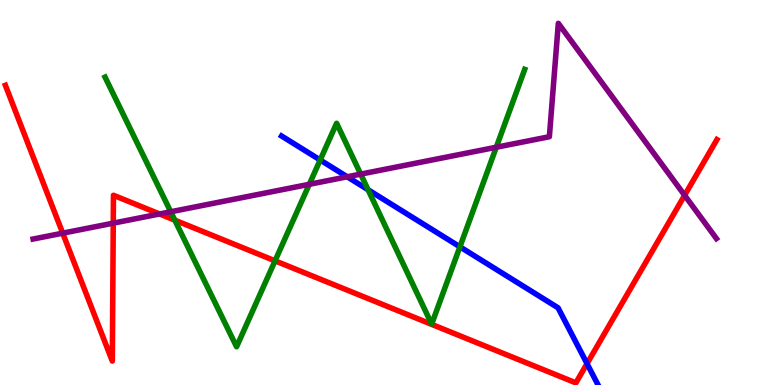[{'lines': ['blue', 'red'], 'intersections': [{'x': 7.57, 'y': 0.555}]}, {'lines': ['green', 'red'], 'intersections': [{'x': 2.26, 'y': 4.28}, {'x': 3.55, 'y': 3.23}]}, {'lines': ['purple', 'red'], 'intersections': [{'x': 0.809, 'y': 3.94}, {'x': 1.46, 'y': 4.2}, {'x': 2.06, 'y': 4.44}, {'x': 8.83, 'y': 4.93}]}, {'lines': ['blue', 'green'], 'intersections': [{'x': 4.13, 'y': 5.84}, {'x': 4.75, 'y': 5.07}, {'x': 5.93, 'y': 3.59}]}, {'lines': ['blue', 'purple'], 'intersections': [{'x': 4.48, 'y': 5.41}]}, {'lines': ['green', 'purple'], 'intersections': [{'x': 2.2, 'y': 4.5}, {'x': 3.99, 'y': 5.21}, {'x': 4.65, 'y': 5.48}, {'x': 6.4, 'y': 6.18}]}]